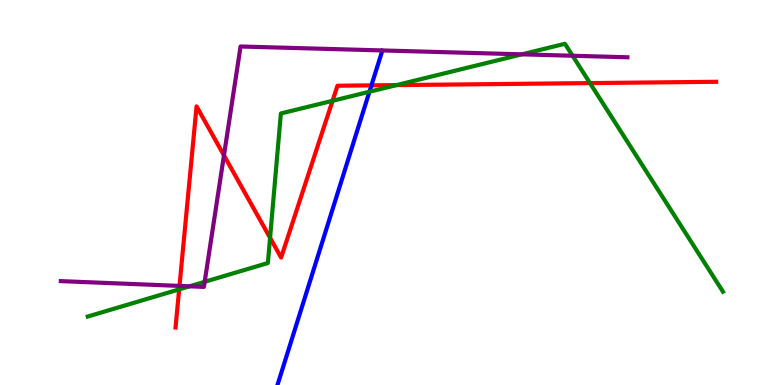[{'lines': ['blue', 'red'], 'intersections': [{'x': 4.79, 'y': 7.78}]}, {'lines': ['green', 'red'], 'intersections': [{'x': 2.31, 'y': 2.48}, {'x': 3.48, 'y': 3.82}, {'x': 4.29, 'y': 7.38}, {'x': 5.12, 'y': 7.79}, {'x': 7.61, 'y': 7.84}]}, {'lines': ['purple', 'red'], 'intersections': [{'x': 2.32, 'y': 2.57}, {'x': 2.89, 'y': 5.96}]}, {'lines': ['blue', 'green'], 'intersections': [{'x': 4.77, 'y': 7.62}]}, {'lines': ['blue', 'purple'], 'intersections': []}, {'lines': ['green', 'purple'], 'intersections': [{'x': 2.45, 'y': 2.56}, {'x': 2.64, 'y': 2.68}, {'x': 6.73, 'y': 8.59}, {'x': 7.39, 'y': 8.55}]}]